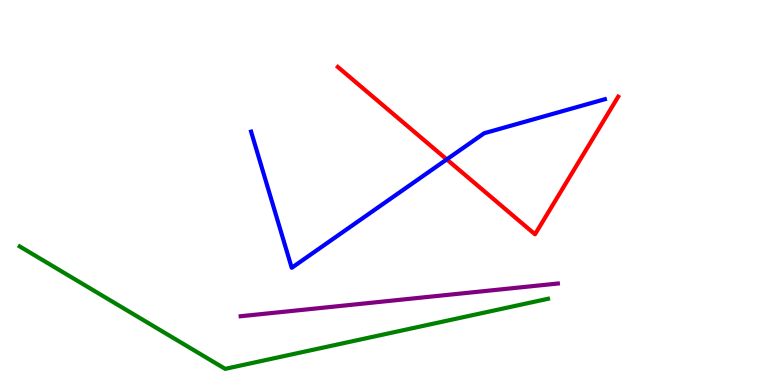[{'lines': ['blue', 'red'], 'intersections': [{'x': 5.76, 'y': 5.86}]}, {'lines': ['green', 'red'], 'intersections': []}, {'lines': ['purple', 'red'], 'intersections': []}, {'lines': ['blue', 'green'], 'intersections': []}, {'lines': ['blue', 'purple'], 'intersections': []}, {'lines': ['green', 'purple'], 'intersections': []}]